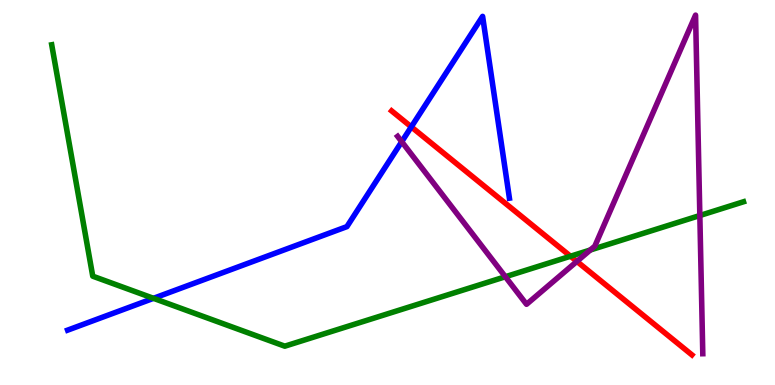[{'lines': ['blue', 'red'], 'intersections': [{'x': 5.31, 'y': 6.7}]}, {'lines': ['green', 'red'], 'intersections': [{'x': 7.36, 'y': 3.34}]}, {'lines': ['purple', 'red'], 'intersections': [{'x': 7.44, 'y': 3.21}]}, {'lines': ['blue', 'green'], 'intersections': [{'x': 1.98, 'y': 2.25}]}, {'lines': ['blue', 'purple'], 'intersections': [{'x': 5.18, 'y': 6.32}]}, {'lines': ['green', 'purple'], 'intersections': [{'x': 6.52, 'y': 2.81}, {'x': 7.62, 'y': 3.51}, {'x': 9.03, 'y': 4.4}]}]